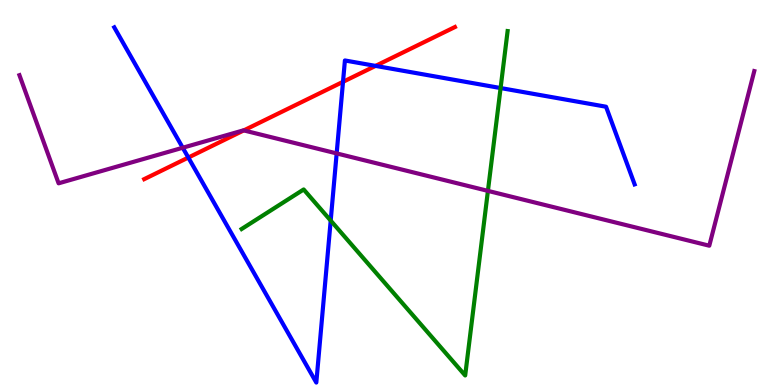[{'lines': ['blue', 'red'], 'intersections': [{'x': 2.43, 'y': 5.91}, {'x': 4.43, 'y': 7.87}, {'x': 4.85, 'y': 8.29}]}, {'lines': ['green', 'red'], 'intersections': []}, {'lines': ['purple', 'red'], 'intersections': [{'x': 3.15, 'y': 6.61}]}, {'lines': ['blue', 'green'], 'intersections': [{'x': 4.27, 'y': 4.27}, {'x': 6.46, 'y': 7.71}]}, {'lines': ['blue', 'purple'], 'intersections': [{'x': 2.36, 'y': 6.16}, {'x': 4.34, 'y': 6.02}]}, {'lines': ['green', 'purple'], 'intersections': [{'x': 6.3, 'y': 5.04}]}]